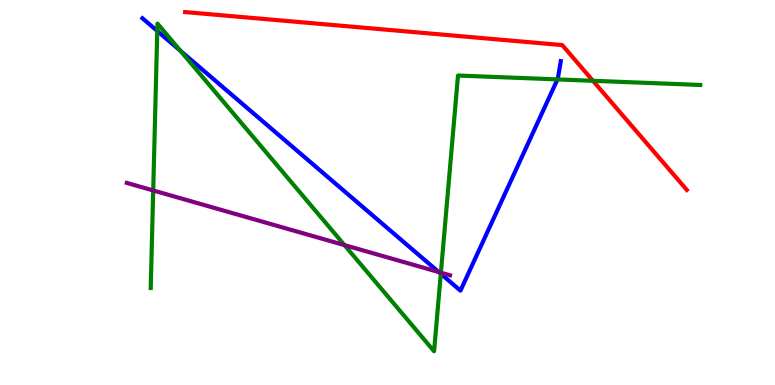[{'lines': ['blue', 'red'], 'intersections': []}, {'lines': ['green', 'red'], 'intersections': [{'x': 7.65, 'y': 7.9}]}, {'lines': ['purple', 'red'], 'intersections': []}, {'lines': ['blue', 'green'], 'intersections': [{'x': 2.03, 'y': 9.2}, {'x': 2.33, 'y': 8.68}, {'x': 5.69, 'y': 2.89}, {'x': 7.19, 'y': 7.94}]}, {'lines': ['blue', 'purple'], 'intersections': [{'x': 5.66, 'y': 2.93}]}, {'lines': ['green', 'purple'], 'intersections': [{'x': 1.98, 'y': 5.05}, {'x': 4.44, 'y': 3.63}, {'x': 5.69, 'y': 2.92}]}]